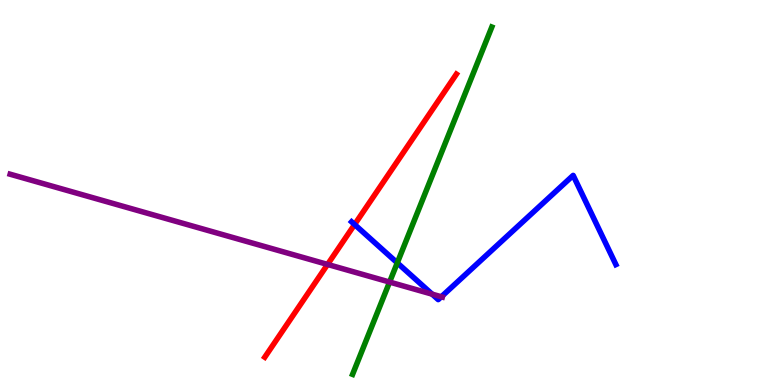[{'lines': ['blue', 'red'], 'intersections': [{'x': 4.58, 'y': 4.17}]}, {'lines': ['green', 'red'], 'intersections': []}, {'lines': ['purple', 'red'], 'intersections': [{'x': 4.23, 'y': 3.13}]}, {'lines': ['blue', 'green'], 'intersections': [{'x': 5.13, 'y': 3.17}]}, {'lines': ['blue', 'purple'], 'intersections': [{'x': 5.58, 'y': 2.36}, {'x': 5.69, 'y': 2.29}]}, {'lines': ['green', 'purple'], 'intersections': [{'x': 5.03, 'y': 2.67}]}]